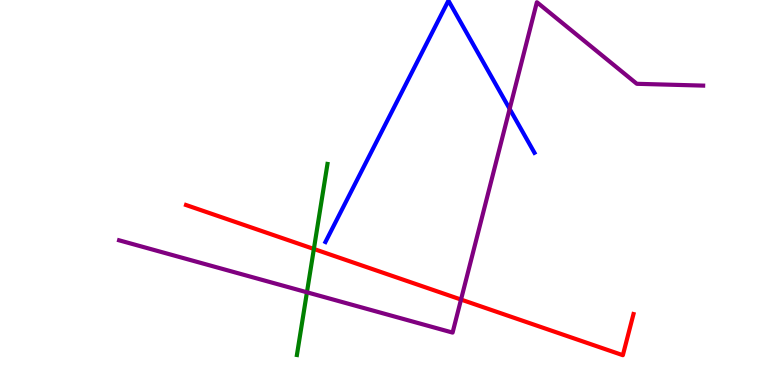[{'lines': ['blue', 'red'], 'intersections': []}, {'lines': ['green', 'red'], 'intersections': [{'x': 4.05, 'y': 3.53}]}, {'lines': ['purple', 'red'], 'intersections': [{'x': 5.95, 'y': 2.22}]}, {'lines': ['blue', 'green'], 'intersections': []}, {'lines': ['blue', 'purple'], 'intersections': [{'x': 6.58, 'y': 7.17}]}, {'lines': ['green', 'purple'], 'intersections': [{'x': 3.96, 'y': 2.41}]}]